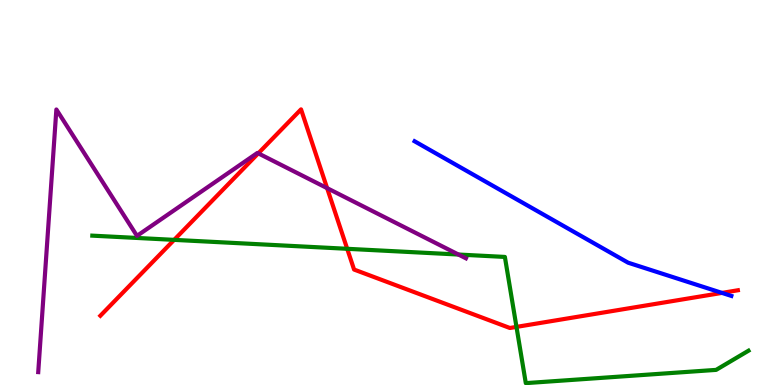[{'lines': ['blue', 'red'], 'intersections': [{'x': 9.32, 'y': 2.39}]}, {'lines': ['green', 'red'], 'intersections': [{'x': 2.25, 'y': 3.77}, {'x': 4.48, 'y': 3.54}, {'x': 6.66, 'y': 1.51}]}, {'lines': ['purple', 'red'], 'intersections': [{'x': 3.33, 'y': 6.02}, {'x': 4.22, 'y': 5.11}]}, {'lines': ['blue', 'green'], 'intersections': []}, {'lines': ['blue', 'purple'], 'intersections': []}, {'lines': ['green', 'purple'], 'intersections': [{'x': 5.92, 'y': 3.39}]}]